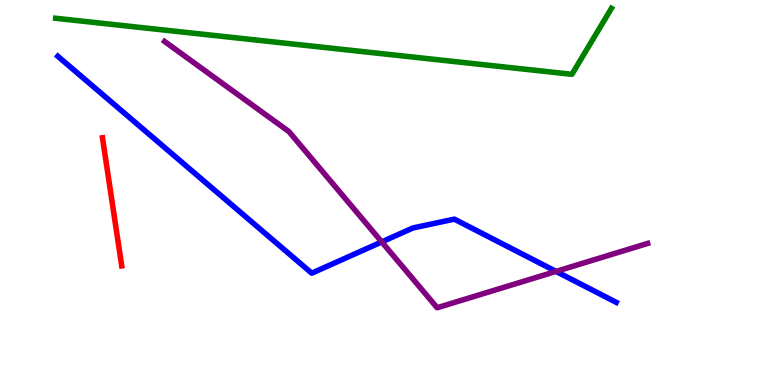[{'lines': ['blue', 'red'], 'intersections': []}, {'lines': ['green', 'red'], 'intersections': []}, {'lines': ['purple', 'red'], 'intersections': []}, {'lines': ['blue', 'green'], 'intersections': []}, {'lines': ['blue', 'purple'], 'intersections': [{'x': 4.93, 'y': 3.72}, {'x': 7.17, 'y': 2.95}]}, {'lines': ['green', 'purple'], 'intersections': []}]